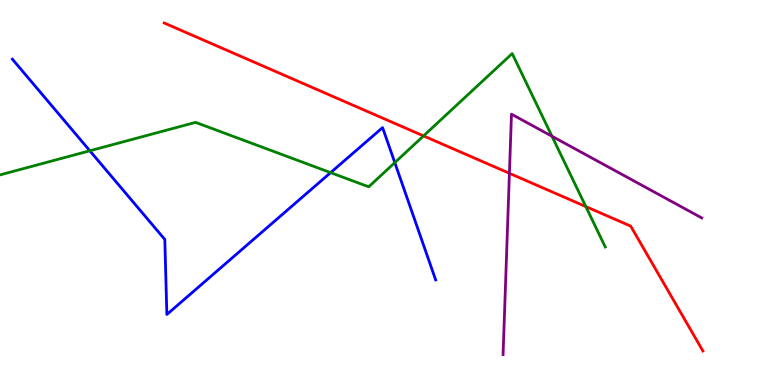[{'lines': ['blue', 'red'], 'intersections': []}, {'lines': ['green', 'red'], 'intersections': [{'x': 5.46, 'y': 6.47}, {'x': 7.56, 'y': 4.63}]}, {'lines': ['purple', 'red'], 'intersections': [{'x': 6.57, 'y': 5.5}]}, {'lines': ['blue', 'green'], 'intersections': [{'x': 1.16, 'y': 6.08}, {'x': 4.27, 'y': 5.52}, {'x': 5.09, 'y': 5.78}]}, {'lines': ['blue', 'purple'], 'intersections': []}, {'lines': ['green', 'purple'], 'intersections': [{'x': 7.12, 'y': 6.46}]}]